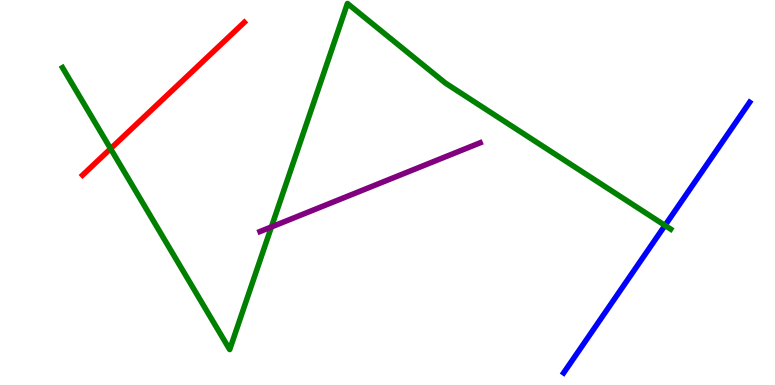[{'lines': ['blue', 'red'], 'intersections': []}, {'lines': ['green', 'red'], 'intersections': [{'x': 1.43, 'y': 6.14}]}, {'lines': ['purple', 'red'], 'intersections': []}, {'lines': ['blue', 'green'], 'intersections': [{'x': 8.58, 'y': 4.14}]}, {'lines': ['blue', 'purple'], 'intersections': []}, {'lines': ['green', 'purple'], 'intersections': [{'x': 3.5, 'y': 4.11}]}]